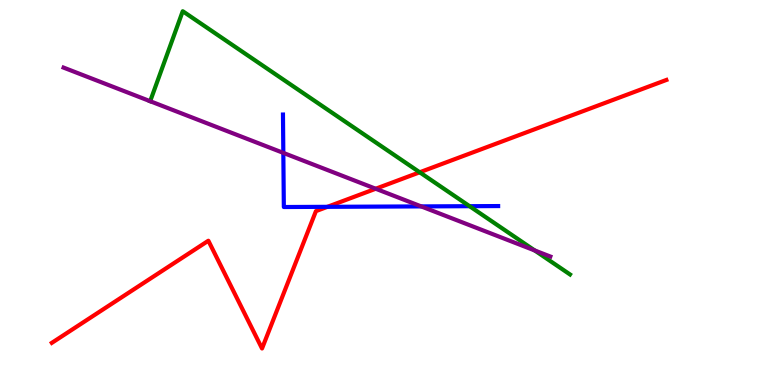[{'lines': ['blue', 'red'], 'intersections': [{'x': 4.22, 'y': 4.63}]}, {'lines': ['green', 'red'], 'intersections': [{'x': 5.42, 'y': 5.53}]}, {'lines': ['purple', 'red'], 'intersections': [{'x': 4.85, 'y': 5.1}]}, {'lines': ['blue', 'green'], 'intersections': [{'x': 6.06, 'y': 4.64}]}, {'lines': ['blue', 'purple'], 'intersections': [{'x': 3.66, 'y': 6.03}, {'x': 5.44, 'y': 4.64}]}, {'lines': ['green', 'purple'], 'intersections': [{'x': 6.9, 'y': 3.49}]}]